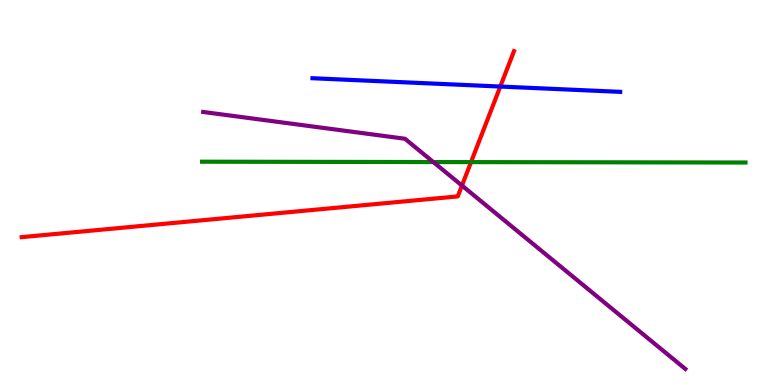[{'lines': ['blue', 'red'], 'intersections': [{'x': 6.46, 'y': 7.75}]}, {'lines': ['green', 'red'], 'intersections': [{'x': 6.08, 'y': 5.79}]}, {'lines': ['purple', 'red'], 'intersections': [{'x': 5.96, 'y': 5.18}]}, {'lines': ['blue', 'green'], 'intersections': []}, {'lines': ['blue', 'purple'], 'intersections': []}, {'lines': ['green', 'purple'], 'intersections': [{'x': 5.59, 'y': 5.79}]}]